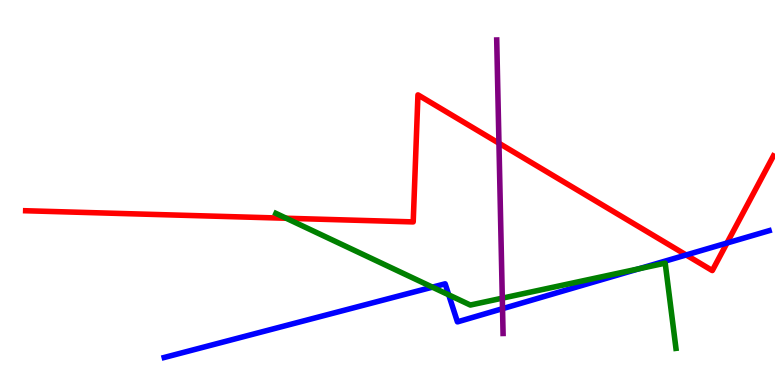[{'lines': ['blue', 'red'], 'intersections': [{'x': 8.85, 'y': 3.38}, {'x': 9.38, 'y': 3.69}]}, {'lines': ['green', 'red'], 'intersections': [{'x': 3.69, 'y': 4.33}]}, {'lines': ['purple', 'red'], 'intersections': [{'x': 6.44, 'y': 6.28}]}, {'lines': ['blue', 'green'], 'intersections': [{'x': 5.58, 'y': 2.54}, {'x': 5.79, 'y': 2.34}, {'x': 8.24, 'y': 3.02}]}, {'lines': ['blue', 'purple'], 'intersections': [{'x': 6.48, 'y': 1.98}]}, {'lines': ['green', 'purple'], 'intersections': [{'x': 6.48, 'y': 2.26}]}]